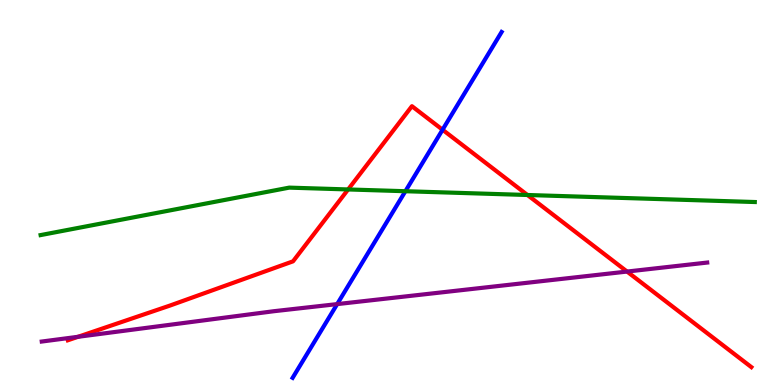[{'lines': ['blue', 'red'], 'intersections': [{'x': 5.71, 'y': 6.63}]}, {'lines': ['green', 'red'], 'intersections': [{'x': 4.49, 'y': 5.08}, {'x': 6.81, 'y': 4.94}]}, {'lines': ['purple', 'red'], 'intersections': [{'x': 1.01, 'y': 1.25}, {'x': 8.09, 'y': 2.95}]}, {'lines': ['blue', 'green'], 'intersections': [{'x': 5.23, 'y': 5.03}]}, {'lines': ['blue', 'purple'], 'intersections': [{'x': 4.35, 'y': 2.1}]}, {'lines': ['green', 'purple'], 'intersections': []}]